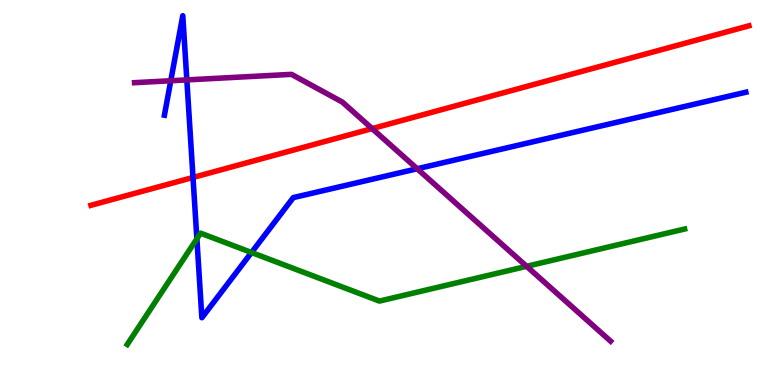[{'lines': ['blue', 'red'], 'intersections': [{'x': 2.49, 'y': 5.39}]}, {'lines': ['green', 'red'], 'intersections': []}, {'lines': ['purple', 'red'], 'intersections': [{'x': 4.8, 'y': 6.66}]}, {'lines': ['blue', 'green'], 'intersections': [{'x': 2.54, 'y': 3.8}, {'x': 3.25, 'y': 3.44}]}, {'lines': ['blue', 'purple'], 'intersections': [{'x': 2.2, 'y': 7.9}, {'x': 2.41, 'y': 7.92}, {'x': 5.38, 'y': 5.62}]}, {'lines': ['green', 'purple'], 'intersections': [{'x': 6.8, 'y': 3.08}]}]